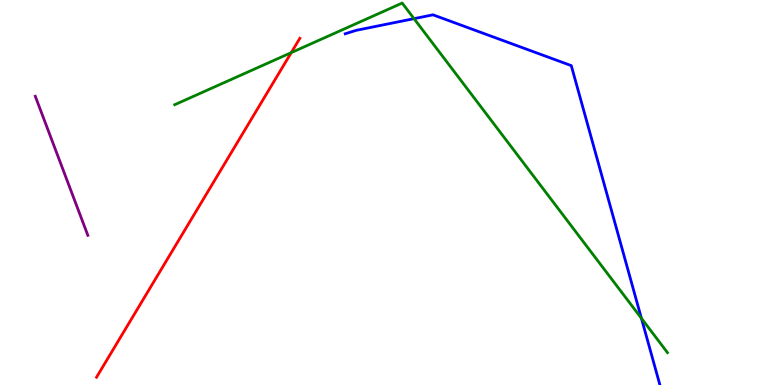[{'lines': ['blue', 'red'], 'intersections': []}, {'lines': ['green', 'red'], 'intersections': [{'x': 3.76, 'y': 8.63}]}, {'lines': ['purple', 'red'], 'intersections': []}, {'lines': ['blue', 'green'], 'intersections': [{'x': 5.34, 'y': 9.52}, {'x': 8.28, 'y': 1.73}]}, {'lines': ['blue', 'purple'], 'intersections': []}, {'lines': ['green', 'purple'], 'intersections': []}]